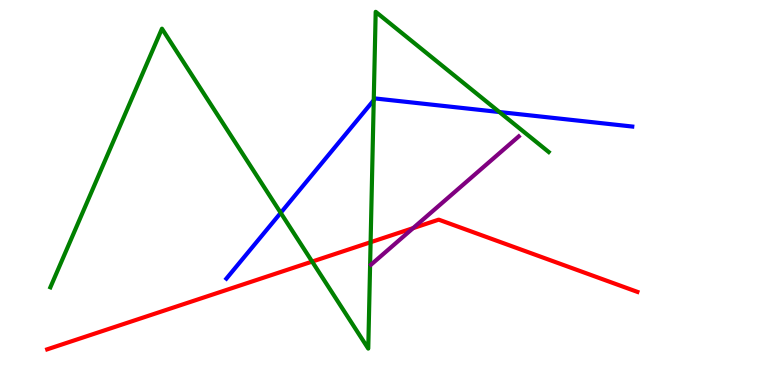[{'lines': ['blue', 'red'], 'intersections': []}, {'lines': ['green', 'red'], 'intersections': [{'x': 4.03, 'y': 3.21}, {'x': 4.78, 'y': 3.71}]}, {'lines': ['purple', 'red'], 'intersections': [{'x': 5.33, 'y': 4.07}]}, {'lines': ['blue', 'green'], 'intersections': [{'x': 3.62, 'y': 4.47}, {'x': 4.82, 'y': 7.4}, {'x': 6.44, 'y': 7.09}]}, {'lines': ['blue', 'purple'], 'intersections': []}, {'lines': ['green', 'purple'], 'intersections': []}]